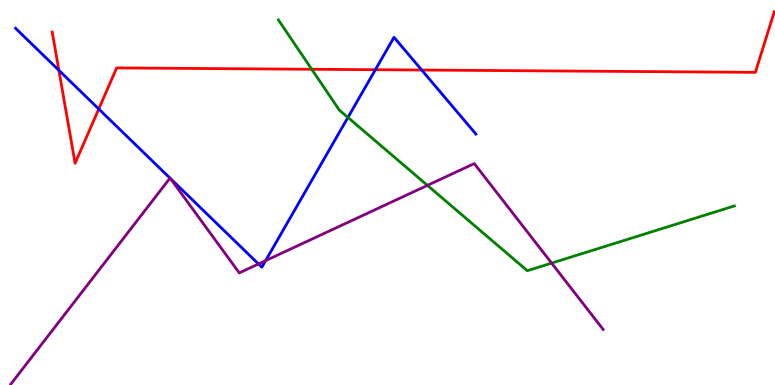[{'lines': ['blue', 'red'], 'intersections': [{'x': 0.76, 'y': 8.17}, {'x': 1.27, 'y': 7.17}, {'x': 4.84, 'y': 8.19}, {'x': 5.44, 'y': 8.18}]}, {'lines': ['green', 'red'], 'intersections': [{'x': 4.02, 'y': 8.2}]}, {'lines': ['purple', 'red'], 'intersections': []}, {'lines': ['blue', 'green'], 'intersections': [{'x': 4.49, 'y': 6.95}]}, {'lines': ['blue', 'purple'], 'intersections': [{'x': 2.19, 'y': 5.37}, {'x': 2.2, 'y': 5.36}, {'x': 3.34, 'y': 3.14}, {'x': 3.43, 'y': 3.23}]}, {'lines': ['green', 'purple'], 'intersections': [{'x': 5.52, 'y': 5.19}, {'x': 7.12, 'y': 3.17}]}]